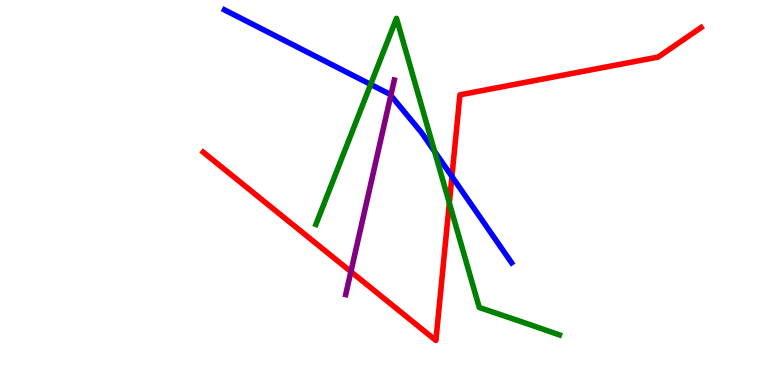[{'lines': ['blue', 'red'], 'intersections': [{'x': 5.83, 'y': 5.41}]}, {'lines': ['green', 'red'], 'intersections': [{'x': 5.8, 'y': 4.73}]}, {'lines': ['purple', 'red'], 'intersections': [{'x': 4.53, 'y': 2.94}]}, {'lines': ['blue', 'green'], 'intersections': [{'x': 4.78, 'y': 7.81}, {'x': 5.61, 'y': 6.07}]}, {'lines': ['blue', 'purple'], 'intersections': [{'x': 5.04, 'y': 7.52}]}, {'lines': ['green', 'purple'], 'intersections': []}]